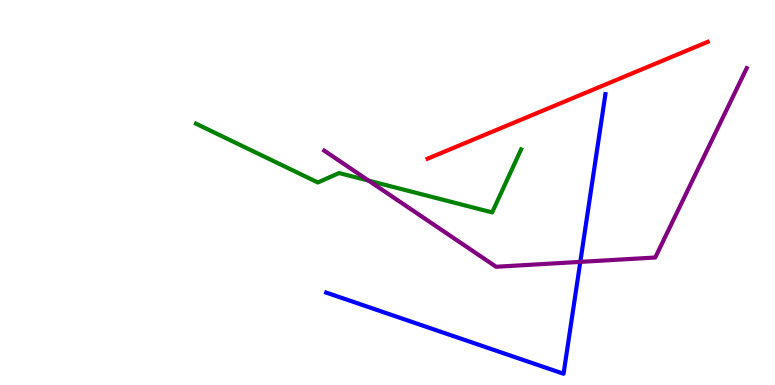[{'lines': ['blue', 'red'], 'intersections': []}, {'lines': ['green', 'red'], 'intersections': []}, {'lines': ['purple', 'red'], 'intersections': []}, {'lines': ['blue', 'green'], 'intersections': []}, {'lines': ['blue', 'purple'], 'intersections': [{'x': 7.49, 'y': 3.2}]}, {'lines': ['green', 'purple'], 'intersections': [{'x': 4.76, 'y': 5.31}]}]